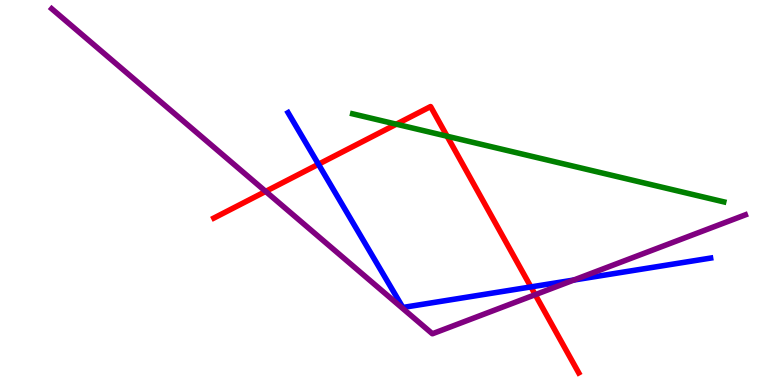[{'lines': ['blue', 'red'], 'intersections': [{'x': 4.11, 'y': 5.73}, {'x': 6.85, 'y': 2.55}]}, {'lines': ['green', 'red'], 'intersections': [{'x': 5.11, 'y': 6.77}, {'x': 5.77, 'y': 6.46}]}, {'lines': ['purple', 'red'], 'intersections': [{'x': 3.43, 'y': 5.03}, {'x': 6.91, 'y': 2.35}]}, {'lines': ['blue', 'green'], 'intersections': []}, {'lines': ['blue', 'purple'], 'intersections': [{'x': 7.4, 'y': 2.73}]}, {'lines': ['green', 'purple'], 'intersections': []}]